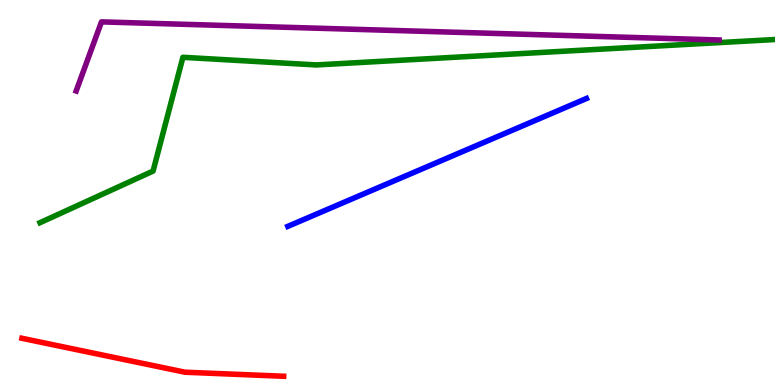[{'lines': ['blue', 'red'], 'intersections': []}, {'lines': ['green', 'red'], 'intersections': []}, {'lines': ['purple', 'red'], 'intersections': []}, {'lines': ['blue', 'green'], 'intersections': []}, {'lines': ['blue', 'purple'], 'intersections': []}, {'lines': ['green', 'purple'], 'intersections': []}]